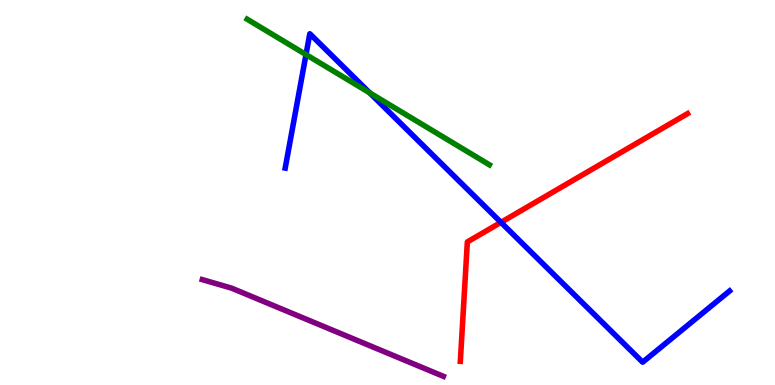[{'lines': ['blue', 'red'], 'intersections': [{'x': 6.46, 'y': 4.22}]}, {'lines': ['green', 'red'], 'intersections': []}, {'lines': ['purple', 'red'], 'intersections': []}, {'lines': ['blue', 'green'], 'intersections': [{'x': 3.95, 'y': 8.58}, {'x': 4.77, 'y': 7.59}]}, {'lines': ['blue', 'purple'], 'intersections': []}, {'lines': ['green', 'purple'], 'intersections': []}]